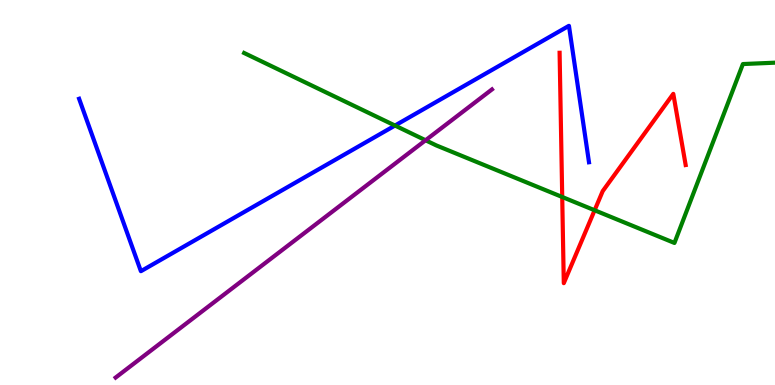[{'lines': ['blue', 'red'], 'intersections': []}, {'lines': ['green', 'red'], 'intersections': [{'x': 7.25, 'y': 4.88}, {'x': 7.67, 'y': 4.54}]}, {'lines': ['purple', 'red'], 'intersections': []}, {'lines': ['blue', 'green'], 'intersections': [{'x': 5.1, 'y': 6.74}]}, {'lines': ['blue', 'purple'], 'intersections': []}, {'lines': ['green', 'purple'], 'intersections': [{'x': 5.49, 'y': 6.36}]}]